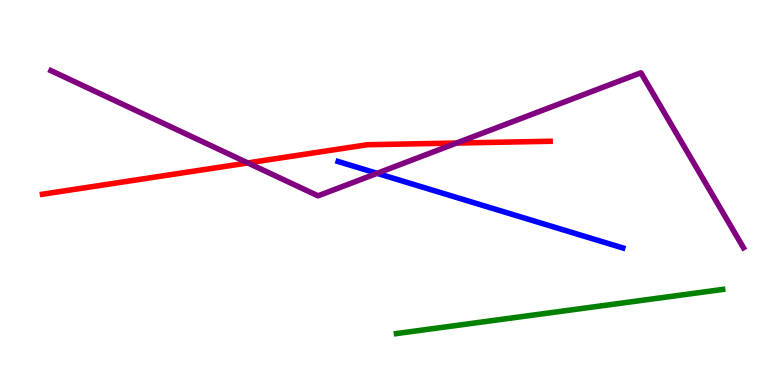[{'lines': ['blue', 'red'], 'intersections': []}, {'lines': ['green', 'red'], 'intersections': []}, {'lines': ['purple', 'red'], 'intersections': [{'x': 3.2, 'y': 5.77}, {'x': 5.89, 'y': 6.28}]}, {'lines': ['blue', 'green'], 'intersections': []}, {'lines': ['blue', 'purple'], 'intersections': [{'x': 4.87, 'y': 5.5}]}, {'lines': ['green', 'purple'], 'intersections': []}]